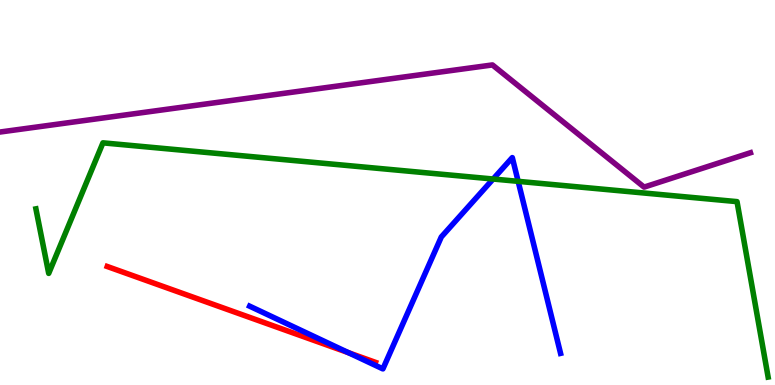[{'lines': ['blue', 'red'], 'intersections': [{'x': 4.5, 'y': 0.838}]}, {'lines': ['green', 'red'], 'intersections': []}, {'lines': ['purple', 'red'], 'intersections': []}, {'lines': ['blue', 'green'], 'intersections': [{'x': 6.36, 'y': 5.35}, {'x': 6.69, 'y': 5.29}]}, {'lines': ['blue', 'purple'], 'intersections': []}, {'lines': ['green', 'purple'], 'intersections': []}]